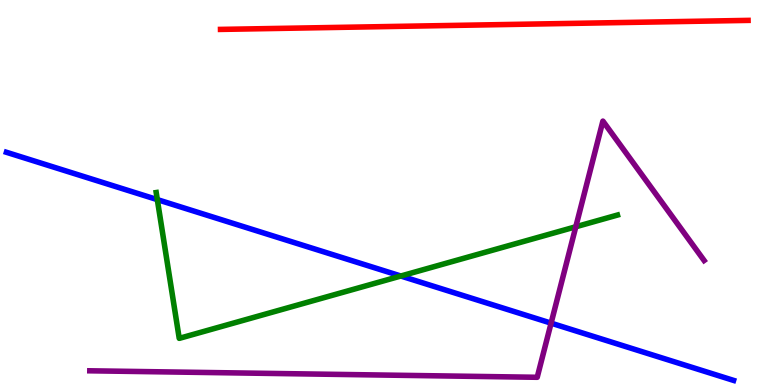[{'lines': ['blue', 'red'], 'intersections': []}, {'lines': ['green', 'red'], 'intersections': []}, {'lines': ['purple', 'red'], 'intersections': []}, {'lines': ['blue', 'green'], 'intersections': [{'x': 2.03, 'y': 4.82}, {'x': 5.17, 'y': 2.83}]}, {'lines': ['blue', 'purple'], 'intersections': [{'x': 7.11, 'y': 1.61}]}, {'lines': ['green', 'purple'], 'intersections': [{'x': 7.43, 'y': 4.11}]}]